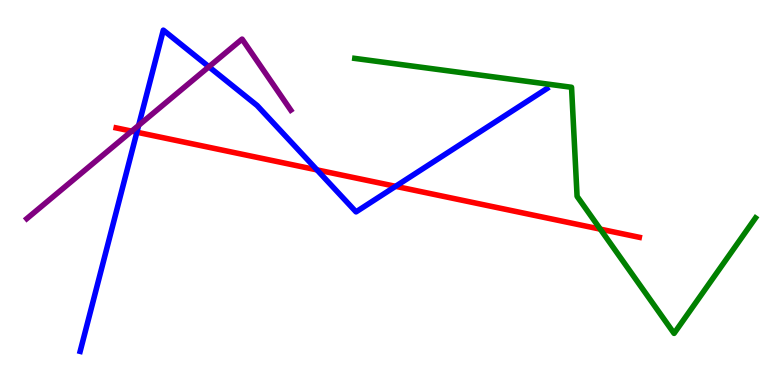[{'lines': ['blue', 'red'], 'intersections': [{'x': 1.77, 'y': 6.57}, {'x': 4.09, 'y': 5.59}, {'x': 5.1, 'y': 5.16}]}, {'lines': ['green', 'red'], 'intersections': [{'x': 7.75, 'y': 4.05}]}, {'lines': ['purple', 'red'], 'intersections': [{'x': 1.7, 'y': 6.59}]}, {'lines': ['blue', 'green'], 'intersections': []}, {'lines': ['blue', 'purple'], 'intersections': [{'x': 1.79, 'y': 6.74}, {'x': 2.7, 'y': 8.27}]}, {'lines': ['green', 'purple'], 'intersections': []}]